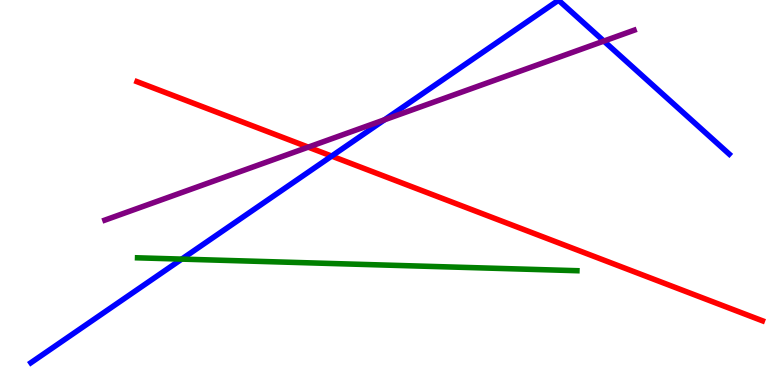[{'lines': ['blue', 'red'], 'intersections': [{'x': 4.28, 'y': 5.95}]}, {'lines': ['green', 'red'], 'intersections': []}, {'lines': ['purple', 'red'], 'intersections': [{'x': 3.98, 'y': 6.18}]}, {'lines': ['blue', 'green'], 'intersections': [{'x': 2.34, 'y': 3.27}]}, {'lines': ['blue', 'purple'], 'intersections': [{'x': 4.96, 'y': 6.89}, {'x': 7.79, 'y': 8.93}]}, {'lines': ['green', 'purple'], 'intersections': []}]